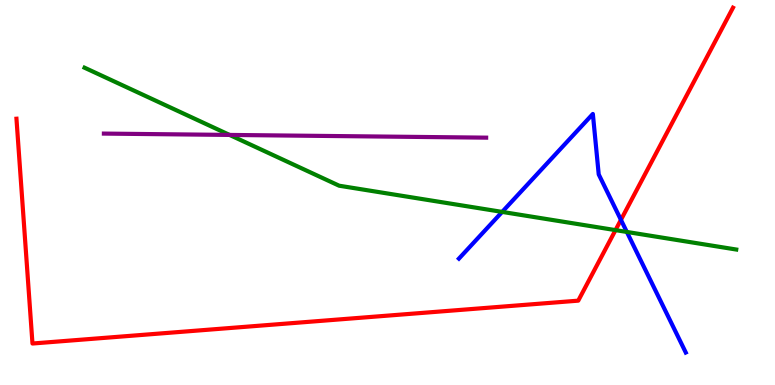[{'lines': ['blue', 'red'], 'intersections': [{'x': 8.01, 'y': 4.29}]}, {'lines': ['green', 'red'], 'intersections': [{'x': 7.94, 'y': 4.02}]}, {'lines': ['purple', 'red'], 'intersections': []}, {'lines': ['blue', 'green'], 'intersections': [{'x': 6.48, 'y': 4.5}, {'x': 8.09, 'y': 3.98}]}, {'lines': ['blue', 'purple'], 'intersections': []}, {'lines': ['green', 'purple'], 'intersections': [{'x': 2.96, 'y': 6.5}]}]